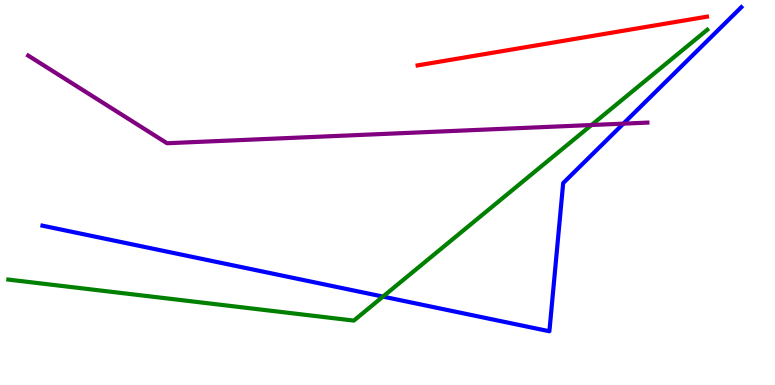[{'lines': ['blue', 'red'], 'intersections': []}, {'lines': ['green', 'red'], 'intersections': []}, {'lines': ['purple', 'red'], 'intersections': []}, {'lines': ['blue', 'green'], 'intersections': [{'x': 4.94, 'y': 2.3}]}, {'lines': ['blue', 'purple'], 'intersections': [{'x': 8.04, 'y': 6.79}]}, {'lines': ['green', 'purple'], 'intersections': [{'x': 7.63, 'y': 6.75}]}]